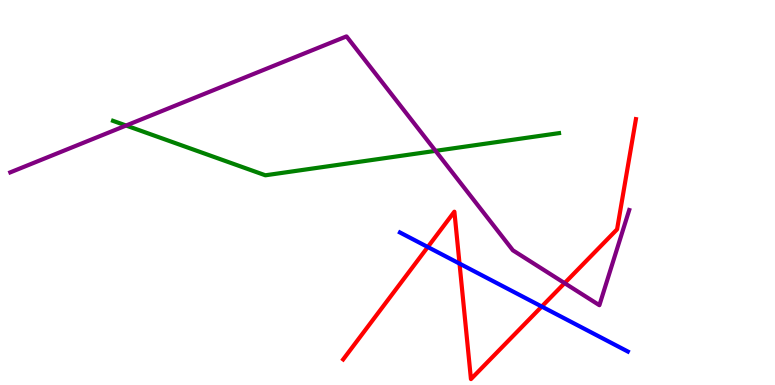[{'lines': ['blue', 'red'], 'intersections': [{'x': 5.52, 'y': 3.58}, {'x': 5.93, 'y': 3.15}, {'x': 6.99, 'y': 2.04}]}, {'lines': ['green', 'red'], 'intersections': []}, {'lines': ['purple', 'red'], 'intersections': [{'x': 7.29, 'y': 2.65}]}, {'lines': ['blue', 'green'], 'intersections': []}, {'lines': ['blue', 'purple'], 'intersections': []}, {'lines': ['green', 'purple'], 'intersections': [{'x': 1.63, 'y': 6.74}, {'x': 5.62, 'y': 6.08}]}]